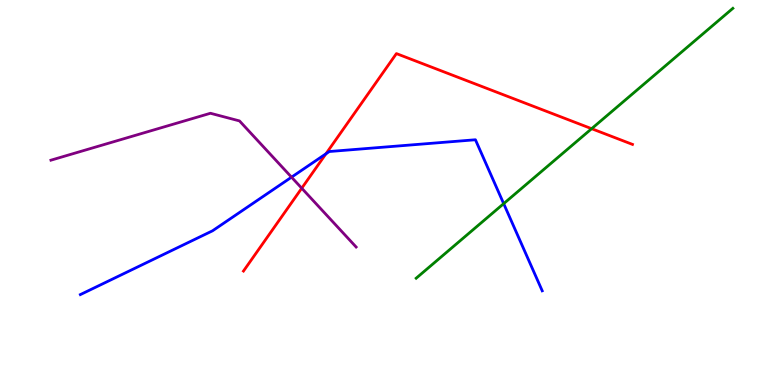[{'lines': ['blue', 'red'], 'intersections': [{'x': 4.21, 'y': 6.0}]}, {'lines': ['green', 'red'], 'intersections': [{'x': 7.63, 'y': 6.66}]}, {'lines': ['purple', 'red'], 'intersections': [{'x': 3.89, 'y': 5.11}]}, {'lines': ['blue', 'green'], 'intersections': [{'x': 6.5, 'y': 4.71}]}, {'lines': ['blue', 'purple'], 'intersections': [{'x': 3.76, 'y': 5.4}]}, {'lines': ['green', 'purple'], 'intersections': []}]